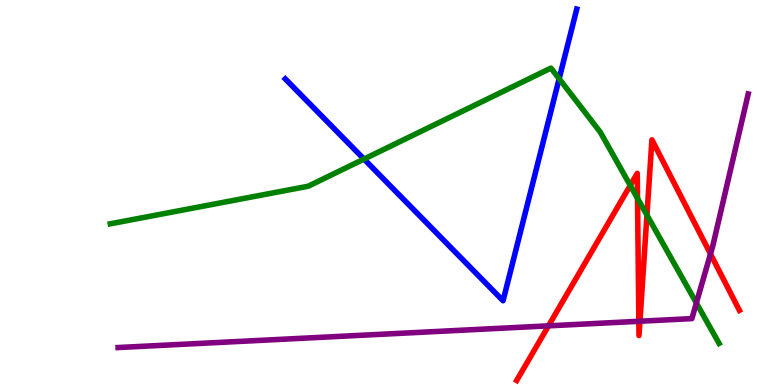[{'lines': ['blue', 'red'], 'intersections': []}, {'lines': ['green', 'red'], 'intersections': [{'x': 8.13, 'y': 5.18}, {'x': 8.23, 'y': 4.85}, {'x': 8.35, 'y': 4.41}]}, {'lines': ['purple', 'red'], 'intersections': [{'x': 7.08, 'y': 1.54}, {'x': 8.24, 'y': 1.65}, {'x': 8.26, 'y': 1.66}, {'x': 9.17, 'y': 3.4}]}, {'lines': ['blue', 'green'], 'intersections': [{'x': 4.7, 'y': 5.87}, {'x': 7.21, 'y': 7.95}]}, {'lines': ['blue', 'purple'], 'intersections': []}, {'lines': ['green', 'purple'], 'intersections': [{'x': 8.99, 'y': 2.13}]}]